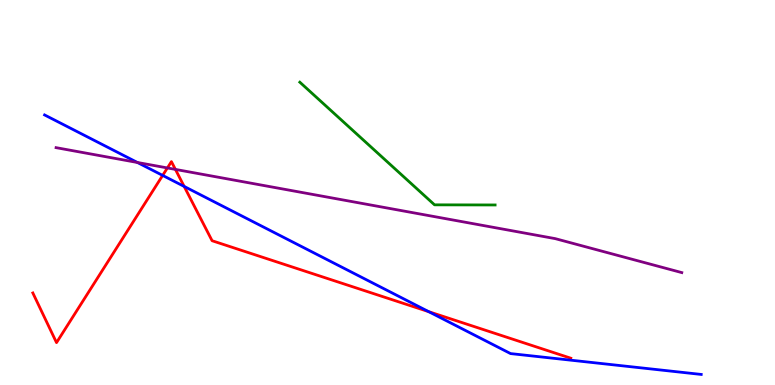[{'lines': ['blue', 'red'], 'intersections': [{'x': 2.1, 'y': 5.44}, {'x': 2.38, 'y': 5.16}, {'x': 5.53, 'y': 1.9}]}, {'lines': ['green', 'red'], 'intersections': []}, {'lines': ['purple', 'red'], 'intersections': [{'x': 2.16, 'y': 5.64}, {'x': 2.26, 'y': 5.6}]}, {'lines': ['blue', 'green'], 'intersections': []}, {'lines': ['blue', 'purple'], 'intersections': [{'x': 1.77, 'y': 5.78}]}, {'lines': ['green', 'purple'], 'intersections': []}]